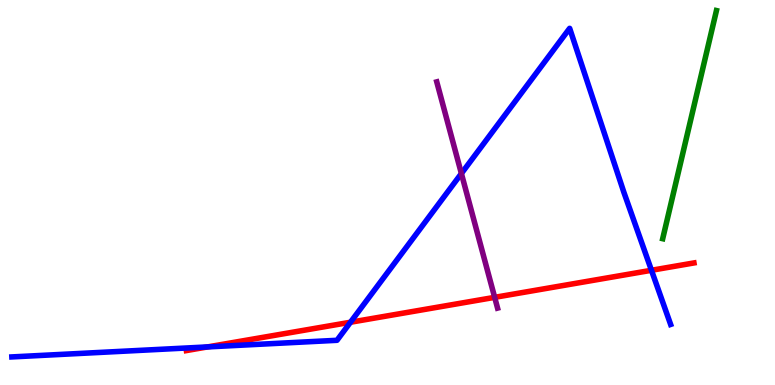[{'lines': ['blue', 'red'], 'intersections': [{'x': 2.68, 'y': 0.989}, {'x': 4.52, 'y': 1.63}, {'x': 8.41, 'y': 2.98}]}, {'lines': ['green', 'red'], 'intersections': []}, {'lines': ['purple', 'red'], 'intersections': [{'x': 6.38, 'y': 2.28}]}, {'lines': ['blue', 'green'], 'intersections': []}, {'lines': ['blue', 'purple'], 'intersections': [{'x': 5.95, 'y': 5.49}]}, {'lines': ['green', 'purple'], 'intersections': []}]